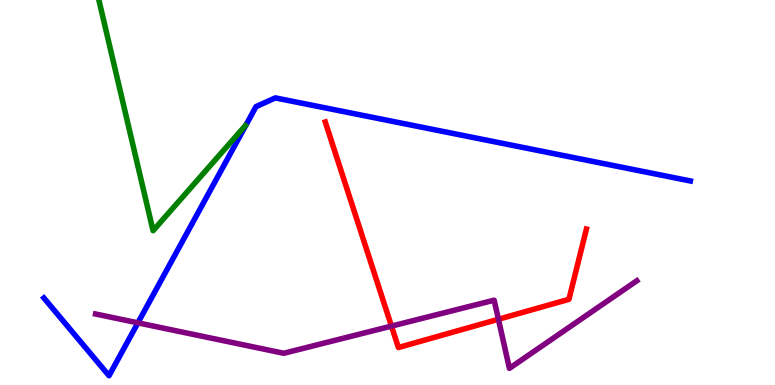[{'lines': ['blue', 'red'], 'intersections': []}, {'lines': ['green', 'red'], 'intersections': []}, {'lines': ['purple', 'red'], 'intersections': [{'x': 5.05, 'y': 1.53}, {'x': 6.43, 'y': 1.71}]}, {'lines': ['blue', 'green'], 'intersections': []}, {'lines': ['blue', 'purple'], 'intersections': [{'x': 1.78, 'y': 1.61}]}, {'lines': ['green', 'purple'], 'intersections': []}]